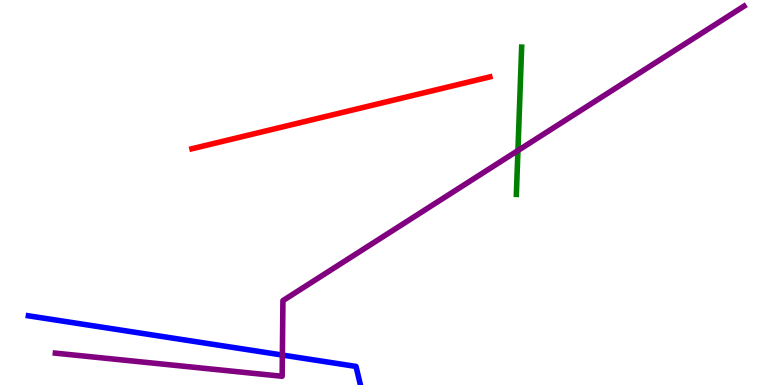[{'lines': ['blue', 'red'], 'intersections': []}, {'lines': ['green', 'red'], 'intersections': []}, {'lines': ['purple', 'red'], 'intersections': []}, {'lines': ['blue', 'green'], 'intersections': []}, {'lines': ['blue', 'purple'], 'intersections': [{'x': 3.64, 'y': 0.778}]}, {'lines': ['green', 'purple'], 'intersections': [{'x': 6.68, 'y': 6.09}]}]